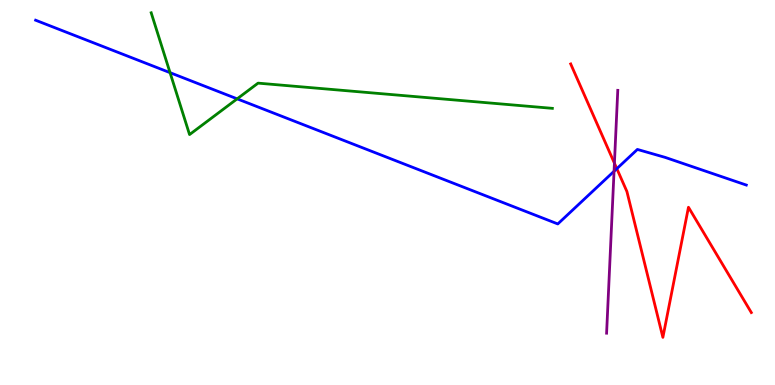[{'lines': ['blue', 'red'], 'intersections': [{'x': 7.96, 'y': 5.62}]}, {'lines': ['green', 'red'], 'intersections': []}, {'lines': ['purple', 'red'], 'intersections': [{'x': 7.93, 'y': 5.76}]}, {'lines': ['blue', 'green'], 'intersections': [{'x': 2.19, 'y': 8.11}, {'x': 3.06, 'y': 7.43}]}, {'lines': ['blue', 'purple'], 'intersections': [{'x': 7.92, 'y': 5.55}]}, {'lines': ['green', 'purple'], 'intersections': []}]